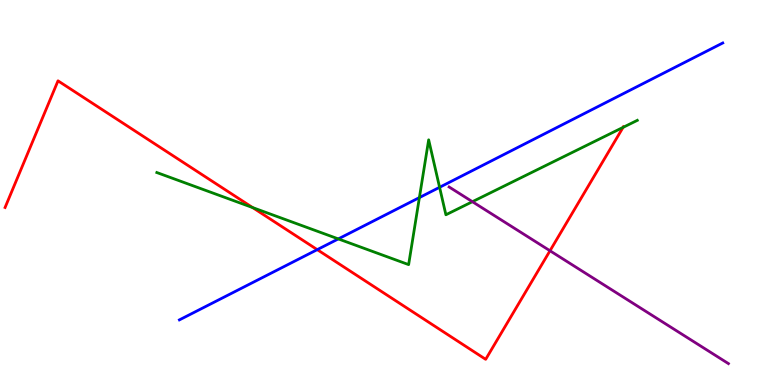[{'lines': ['blue', 'red'], 'intersections': [{'x': 4.09, 'y': 3.52}]}, {'lines': ['green', 'red'], 'intersections': [{'x': 3.26, 'y': 4.61}, {'x': 8.04, 'y': 6.69}]}, {'lines': ['purple', 'red'], 'intersections': [{'x': 7.1, 'y': 3.49}]}, {'lines': ['blue', 'green'], 'intersections': [{'x': 4.37, 'y': 3.79}, {'x': 5.41, 'y': 4.87}, {'x': 5.67, 'y': 5.14}]}, {'lines': ['blue', 'purple'], 'intersections': []}, {'lines': ['green', 'purple'], 'intersections': [{'x': 6.1, 'y': 4.76}]}]